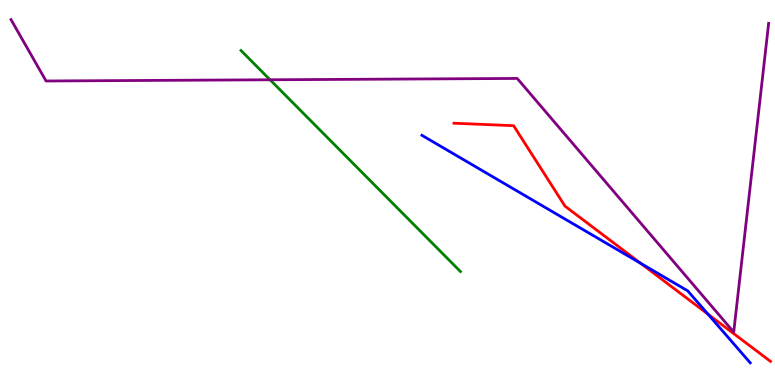[{'lines': ['blue', 'red'], 'intersections': [{'x': 8.27, 'y': 3.16}, {'x': 9.13, 'y': 1.84}]}, {'lines': ['green', 'red'], 'intersections': []}, {'lines': ['purple', 'red'], 'intersections': []}, {'lines': ['blue', 'green'], 'intersections': []}, {'lines': ['blue', 'purple'], 'intersections': []}, {'lines': ['green', 'purple'], 'intersections': [{'x': 3.48, 'y': 7.93}]}]